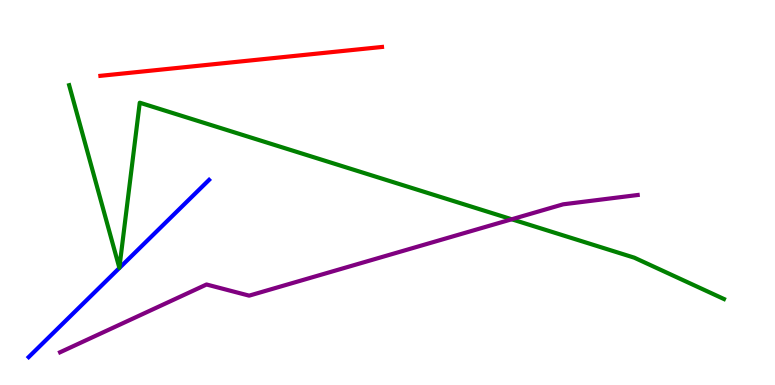[{'lines': ['blue', 'red'], 'intersections': []}, {'lines': ['green', 'red'], 'intersections': []}, {'lines': ['purple', 'red'], 'intersections': []}, {'lines': ['blue', 'green'], 'intersections': []}, {'lines': ['blue', 'purple'], 'intersections': []}, {'lines': ['green', 'purple'], 'intersections': [{'x': 6.6, 'y': 4.3}]}]